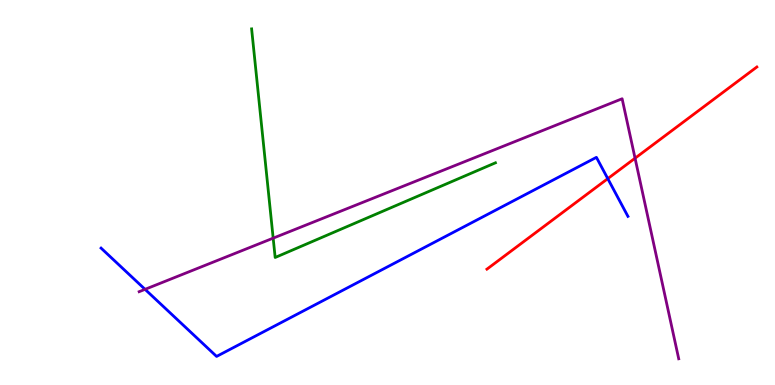[{'lines': ['blue', 'red'], 'intersections': [{'x': 7.84, 'y': 5.36}]}, {'lines': ['green', 'red'], 'intersections': []}, {'lines': ['purple', 'red'], 'intersections': [{'x': 8.19, 'y': 5.89}]}, {'lines': ['blue', 'green'], 'intersections': []}, {'lines': ['blue', 'purple'], 'intersections': [{'x': 1.87, 'y': 2.48}]}, {'lines': ['green', 'purple'], 'intersections': [{'x': 3.52, 'y': 3.81}]}]